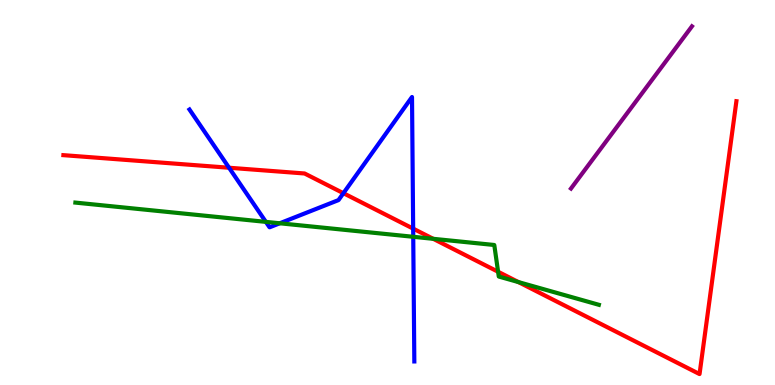[{'lines': ['blue', 'red'], 'intersections': [{'x': 2.96, 'y': 5.64}, {'x': 4.43, 'y': 4.98}, {'x': 5.33, 'y': 4.06}]}, {'lines': ['green', 'red'], 'intersections': [{'x': 5.59, 'y': 3.8}, {'x': 6.43, 'y': 2.94}, {'x': 6.69, 'y': 2.67}]}, {'lines': ['purple', 'red'], 'intersections': []}, {'lines': ['blue', 'green'], 'intersections': [{'x': 3.43, 'y': 4.24}, {'x': 3.61, 'y': 4.2}, {'x': 5.33, 'y': 3.85}]}, {'lines': ['blue', 'purple'], 'intersections': []}, {'lines': ['green', 'purple'], 'intersections': []}]